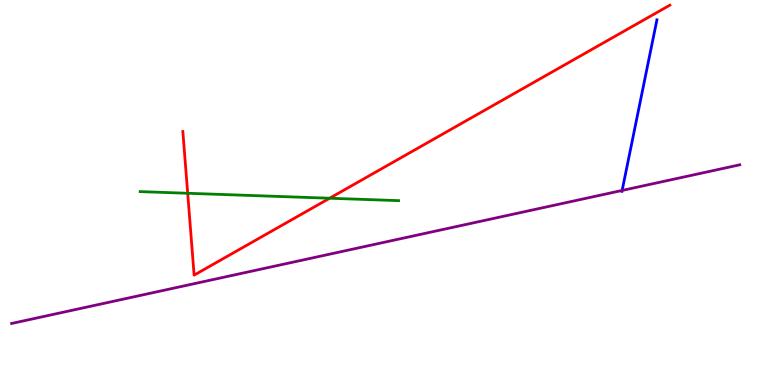[{'lines': ['blue', 'red'], 'intersections': []}, {'lines': ['green', 'red'], 'intersections': [{'x': 2.42, 'y': 4.98}, {'x': 4.25, 'y': 4.85}]}, {'lines': ['purple', 'red'], 'intersections': []}, {'lines': ['blue', 'green'], 'intersections': []}, {'lines': ['blue', 'purple'], 'intersections': [{'x': 8.03, 'y': 5.05}]}, {'lines': ['green', 'purple'], 'intersections': []}]